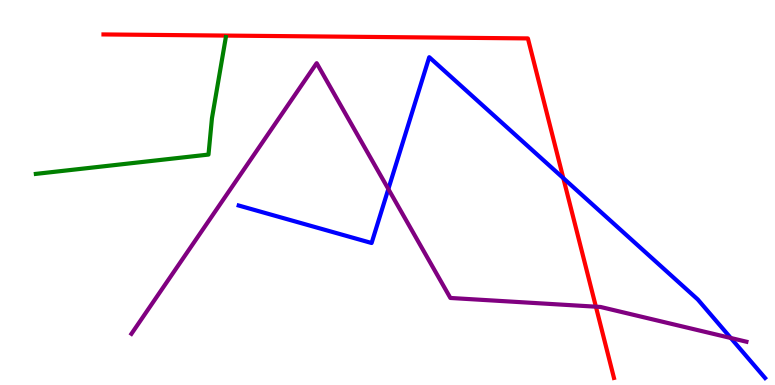[{'lines': ['blue', 'red'], 'intersections': [{'x': 7.27, 'y': 5.37}]}, {'lines': ['green', 'red'], 'intersections': []}, {'lines': ['purple', 'red'], 'intersections': [{'x': 7.69, 'y': 2.03}]}, {'lines': ['blue', 'green'], 'intersections': []}, {'lines': ['blue', 'purple'], 'intersections': [{'x': 5.01, 'y': 5.09}, {'x': 9.43, 'y': 1.22}]}, {'lines': ['green', 'purple'], 'intersections': []}]